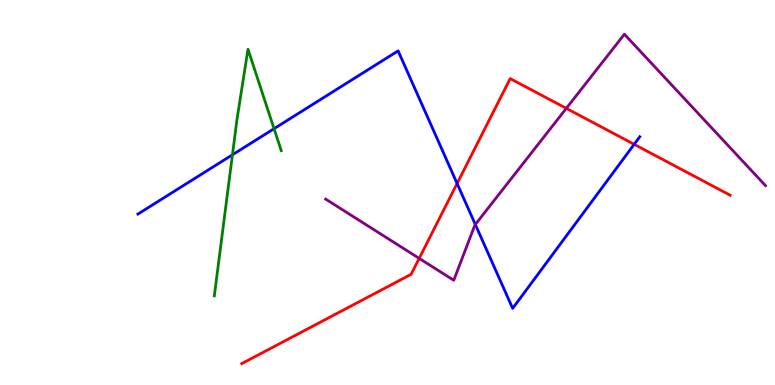[{'lines': ['blue', 'red'], 'intersections': [{'x': 5.9, 'y': 5.23}, {'x': 8.18, 'y': 6.25}]}, {'lines': ['green', 'red'], 'intersections': []}, {'lines': ['purple', 'red'], 'intersections': [{'x': 5.41, 'y': 3.29}, {'x': 7.31, 'y': 7.19}]}, {'lines': ['blue', 'green'], 'intersections': [{'x': 3.0, 'y': 5.98}, {'x': 3.54, 'y': 6.66}]}, {'lines': ['blue', 'purple'], 'intersections': [{'x': 6.13, 'y': 4.17}]}, {'lines': ['green', 'purple'], 'intersections': []}]